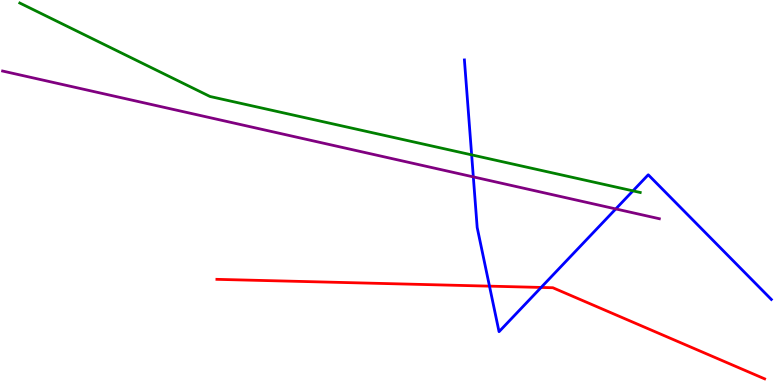[{'lines': ['blue', 'red'], 'intersections': [{'x': 6.32, 'y': 2.57}, {'x': 6.98, 'y': 2.53}]}, {'lines': ['green', 'red'], 'intersections': []}, {'lines': ['purple', 'red'], 'intersections': []}, {'lines': ['blue', 'green'], 'intersections': [{'x': 6.09, 'y': 5.98}, {'x': 8.17, 'y': 5.04}]}, {'lines': ['blue', 'purple'], 'intersections': [{'x': 6.11, 'y': 5.41}, {'x': 7.95, 'y': 4.57}]}, {'lines': ['green', 'purple'], 'intersections': []}]